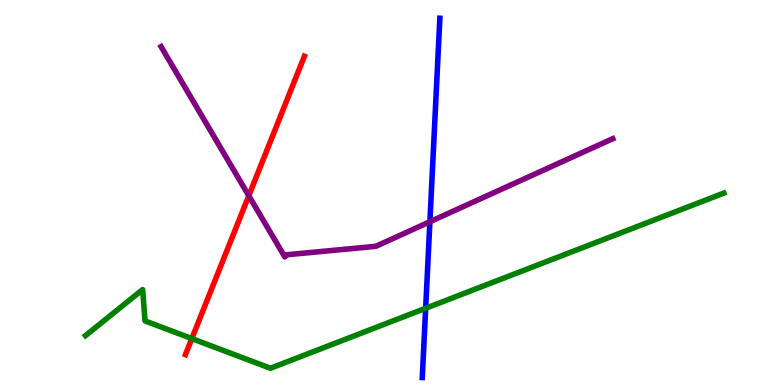[{'lines': ['blue', 'red'], 'intersections': []}, {'lines': ['green', 'red'], 'intersections': [{'x': 2.48, 'y': 1.21}]}, {'lines': ['purple', 'red'], 'intersections': [{'x': 3.21, 'y': 4.92}]}, {'lines': ['blue', 'green'], 'intersections': [{'x': 5.49, 'y': 1.99}]}, {'lines': ['blue', 'purple'], 'intersections': [{'x': 5.55, 'y': 4.24}]}, {'lines': ['green', 'purple'], 'intersections': []}]